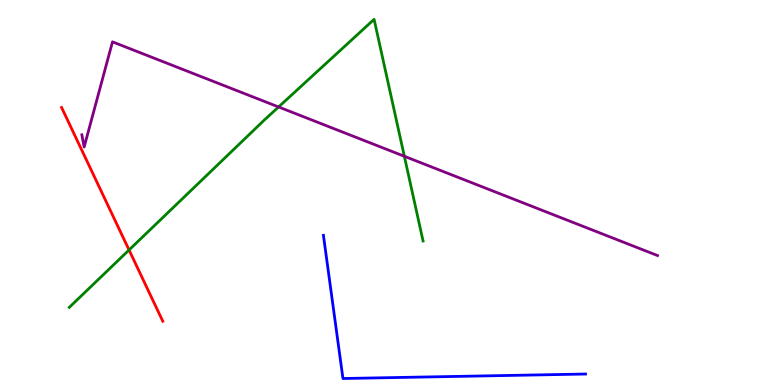[{'lines': ['blue', 'red'], 'intersections': []}, {'lines': ['green', 'red'], 'intersections': [{'x': 1.67, 'y': 3.51}]}, {'lines': ['purple', 'red'], 'intersections': []}, {'lines': ['blue', 'green'], 'intersections': []}, {'lines': ['blue', 'purple'], 'intersections': []}, {'lines': ['green', 'purple'], 'intersections': [{'x': 3.59, 'y': 7.22}, {'x': 5.22, 'y': 5.94}]}]